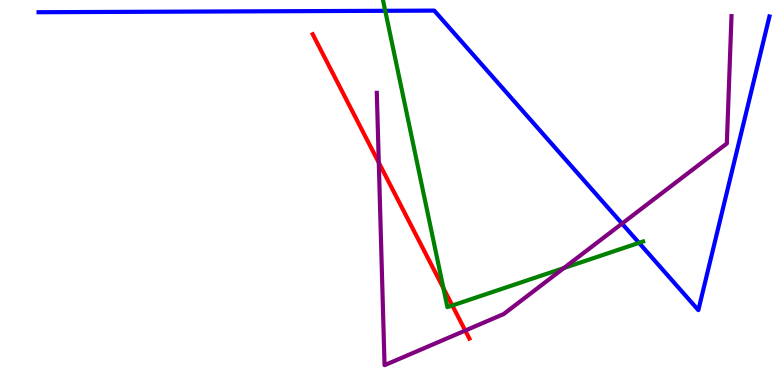[{'lines': ['blue', 'red'], 'intersections': []}, {'lines': ['green', 'red'], 'intersections': [{'x': 5.72, 'y': 2.51}, {'x': 5.84, 'y': 2.07}]}, {'lines': ['purple', 'red'], 'intersections': [{'x': 4.89, 'y': 5.78}, {'x': 6.0, 'y': 1.41}]}, {'lines': ['blue', 'green'], 'intersections': [{'x': 4.97, 'y': 9.72}, {'x': 8.25, 'y': 3.69}]}, {'lines': ['blue', 'purple'], 'intersections': [{'x': 8.03, 'y': 4.19}]}, {'lines': ['green', 'purple'], 'intersections': [{'x': 7.28, 'y': 3.04}]}]